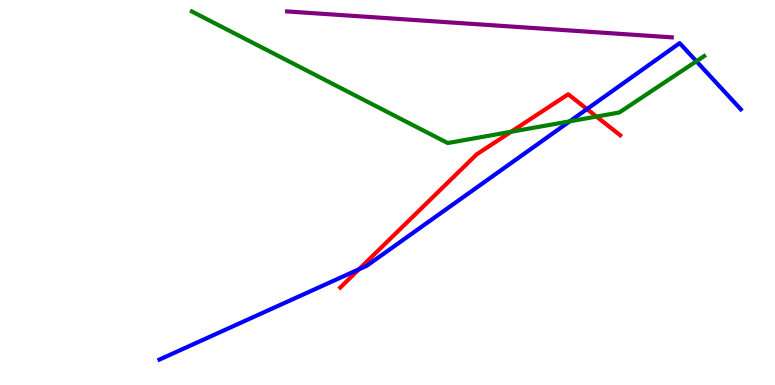[{'lines': ['blue', 'red'], 'intersections': [{'x': 4.63, 'y': 3.01}, {'x': 7.57, 'y': 7.17}]}, {'lines': ['green', 'red'], 'intersections': [{'x': 6.59, 'y': 6.58}, {'x': 7.7, 'y': 6.97}]}, {'lines': ['purple', 'red'], 'intersections': []}, {'lines': ['blue', 'green'], 'intersections': [{'x': 7.35, 'y': 6.85}, {'x': 8.99, 'y': 8.41}]}, {'lines': ['blue', 'purple'], 'intersections': []}, {'lines': ['green', 'purple'], 'intersections': []}]